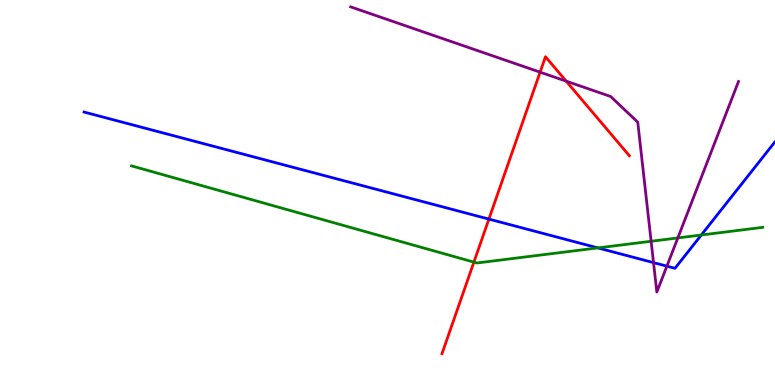[{'lines': ['blue', 'red'], 'intersections': [{'x': 6.31, 'y': 4.31}]}, {'lines': ['green', 'red'], 'intersections': [{'x': 6.11, 'y': 3.19}]}, {'lines': ['purple', 'red'], 'intersections': [{'x': 6.97, 'y': 8.13}, {'x': 7.31, 'y': 7.89}]}, {'lines': ['blue', 'green'], 'intersections': [{'x': 7.71, 'y': 3.56}, {'x': 9.05, 'y': 3.9}]}, {'lines': ['blue', 'purple'], 'intersections': [{'x': 8.43, 'y': 3.18}, {'x': 8.6, 'y': 3.09}]}, {'lines': ['green', 'purple'], 'intersections': [{'x': 8.4, 'y': 3.73}, {'x': 8.75, 'y': 3.82}]}]